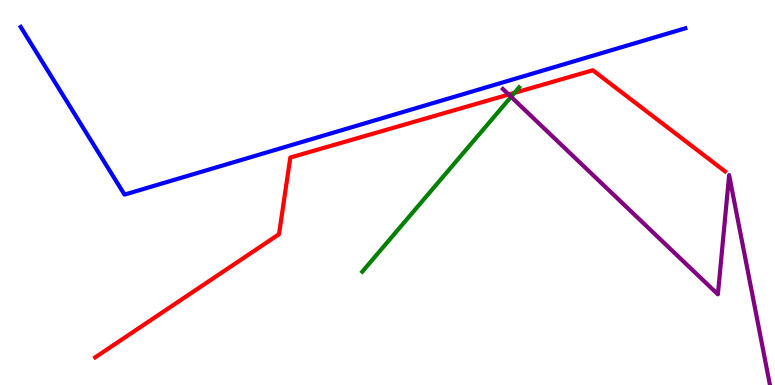[{'lines': ['blue', 'red'], 'intersections': []}, {'lines': ['green', 'red'], 'intersections': [{'x': 6.64, 'y': 7.59}]}, {'lines': ['purple', 'red'], 'intersections': [{'x': 6.56, 'y': 7.54}]}, {'lines': ['blue', 'green'], 'intersections': []}, {'lines': ['blue', 'purple'], 'intersections': []}, {'lines': ['green', 'purple'], 'intersections': [{'x': 6.59, 'y': 7.48}]}]